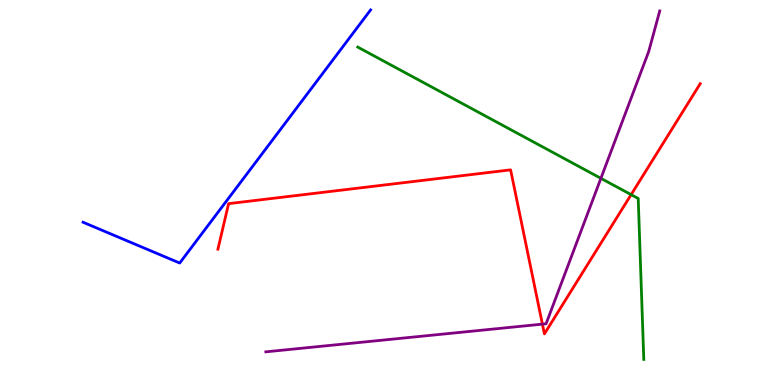[{'lines': ['blue', 'red'], 'intersections': []}, {'lines': ['green', 'red'], 'intersections': [{'x': 8.14, 'y': 4.94}]}, {'lines': ['purple', 'red'], 'intersections': [{'x': 7.0, 'y': 1.58}]}, {'lines': ['blue', 'green'], 'intersections': []}, {'lines': ['blue', 'purple'], 'intersections': []}, {'lines': ['green', 'purple'], 'intersections': [{'x': 7.75, 'y': 5.37}]}]